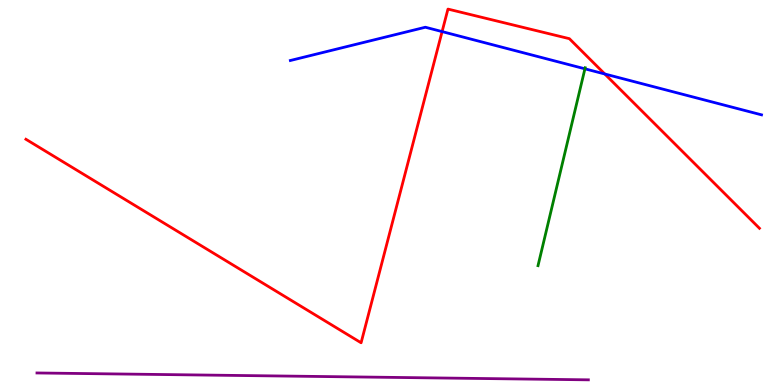[{'lines': ['blue', 'red'], 'intersections': [{'x': 5.7, 'y': 9.18}, {'x': 7.8, 'y': 8.08}]}, {'lines': ['green', 'red'], 'intersections': []}, {'lines': ['purple', 'red'], 'intersections': []}, {'lines': ['blue', 'green'], 'intersections': [{'x': 7.55, 'y': 8.21}]}, {'lines': ['blue', 'purple'], 'intersections': []}, {'lines': ['green', 'purple'], 'intersections': []}]